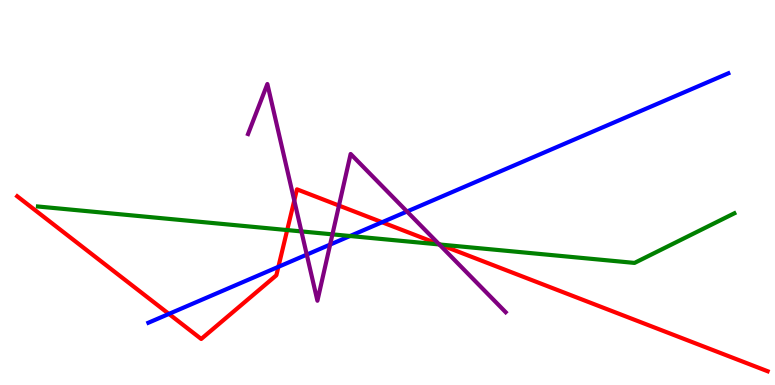[{'lines': ['blue', 'red'], 'intersections': [{'x': 2.18, 'y': 1.85}, {'x': 3.59, 'y': 3.07}, {'x': 4.93, 'y': 4.23}]}, {'lines': ['green', 'red'], 'intersections': [{'x': 3.71, 'y': 4.02}, {'x': 5.67, 'y': 3.65}]}, {'lines': ['purple', 'red'], 'intersections': [{'x': 3.8, 'y': 4.79}, {'x': 4.37, 'y': 4.66}, {'x': 5.67, 'y': 3.66}]}, {'lines': ['blue', 'green'], 'intersections': [{'x': 4.52, 'y': 3.87}]}, {'lines': ['blue', 'purple'], 'intersections': [{'x': 3.96, 'y': 3.39}, {'x': 4.26, 'y': 3.65}, {'x': 5.25, 'y': 4.51}]}, {'lines': ['green', 'purple'], 'intersections': [{'x': 3.89, 'y': 3.99}, {'x': 4.29, 'y': 3.91}, {'x': 5.67, 'y': 3.65}]}]